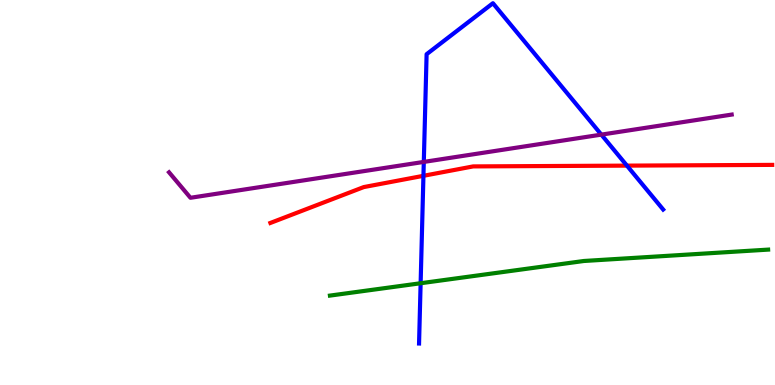[{'lines': ['blue', 'red'], 'intersections': [{'x': 5.46, 'y': 5.43}, {'x': 8.09, 'y': 5.7}]}, {'lines': ['green', 'red'], 'intersections': []}, {'lines': ['purple', 'red'], 'intersections': []}, {'lines': ['blue', 'green'], 'intersections': [{'x': 5.43, 'y': 2.64}]}, {'lines': ['blue', 'purple'], 'intersections': [{'x': 5.47, 'y': 5.79}, {'x': 7.76, 'y': 6.5}]}, {'lines': ['green', 'purple'], 'intersections': []}]